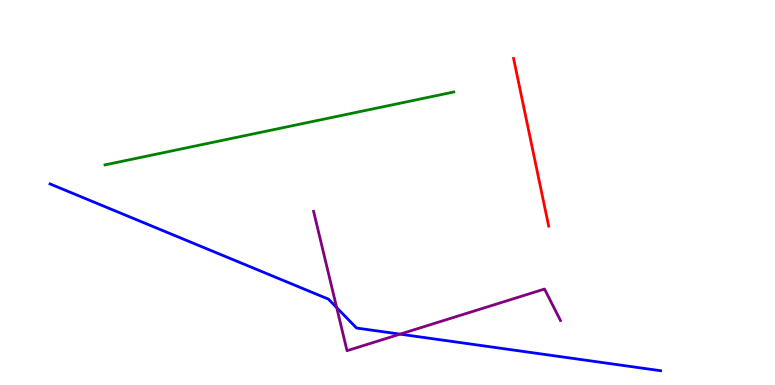[{'lines': ['blue', 'red'], 'intersections': []}, {'lines': ['green', 'red'], 'intersections': []}, {'lines': ['purple', 'red'], 'intersections': []}, {'lines': ['blue', 'green'], 'intersections': []}, {'lines': ['blue', 'purple'], 'intersections': [{'x': 4.34, 'y': 2.01}, {'x': 5.16, 'y': 1.32}]}, {'lines': ['green', 'purple'], 'intersections': []}]